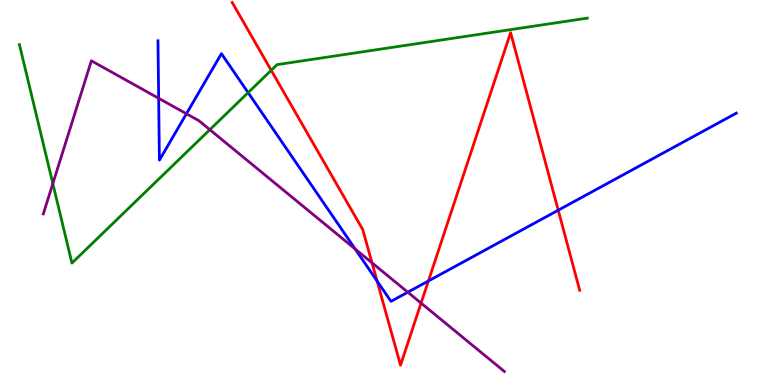[{'lines': ['blue', 'red'], 'intersections': [{'x': 4.87, 'y': 2.7}, {'x': 5.53, 'y': 2.7}, {'x': 7.2, 'y': 4.54}]}, {'lines': ['green', 'red'], 'intersections': [{'x': 3.5, 'y': 8.17}]}, {'lines': ['purple', 'red'], 'intersections': [{'x': 4.8, 'y': 3.17}, {'x': 5.43, 'y': 2.13}]}, {'lines': ['blue', 'green'], 'intersections': [{'x': 3.2, 'y': 7.59}]}, {'lines': ['blue', 'purple'], 'intersections': [{'x': 2.05, 'y': 7.45}, {'x': 2.41, 'y': 7.05}, {'x': 4.58, 'y': 3.53}, {'x': 5.26, 'y': 2.41}]}, {'lines': ['green', 'purple'], 'intersections': [{'x': 0.682, 'y': 5.23}, {'x': 2.71, 'y': 6.63}]}]